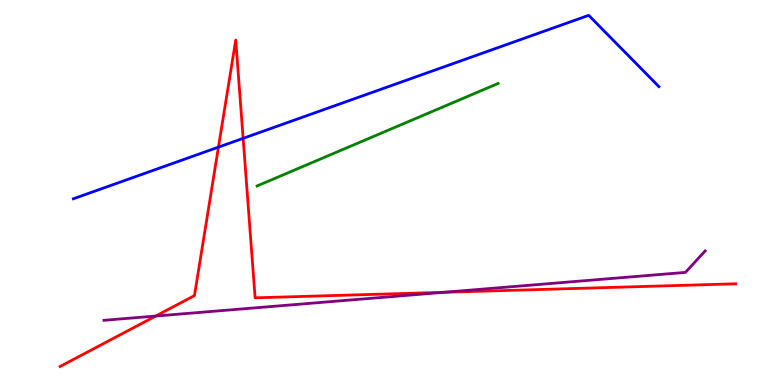[{'lines': ['blue', 'red'], 'intersections': [{'x': 2.82, 'y': 6.18}, {'x': 3.14, 'y': 6.41}]}, {'lines': ['green', 'red'], 'intersections': []}, {'lines': ['purple', 'red'], 'intersections': [{'x': 2.01, 'y': 1.79}, {'x': 5.72, 'y': 2.41}]}, {'lines': ['blue', 'green'], 'intersections': []}, {'lines': ['blue', 'purple'], 'intersections': []}, {'lines': ['green', 'purple'], 'intersections': []}]